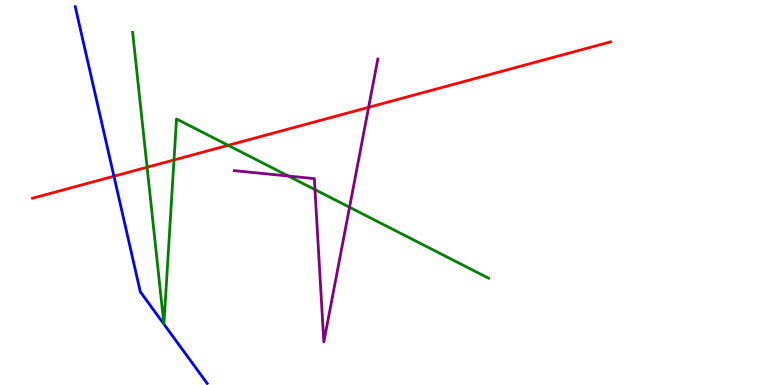[{'lines': ['blue', 'red'], 'intersections': [{'x': 1.47, 'y': 5.42}]}, {'lines': ['green', 'red'], 'intersections': [{'x': 1.9, 'y': 5.66}, {'x': 2.25, 'y': 5.85}, {'x': 2.94, 'y': 6.23}]}, {'lines': ['purple', 'red'], 'intersections': [{'x': 4.76, 'y': 7.21}]}, {'lines': ['blue', 'green'], 'intersections': [{'x': 2.11, 'y': 1.58}, {'x': 2.11, 'y': 1.58}]}, {'lines': ['blue', 'purple'], 'intersections': []}, {'lines': ['green', 'purple'], 'intersections': [{'x': 3.72, 'y': 5.43}, {'x': 4.06, 'y': 5.08}, {'x': 4.51, 'y': 4.62}]}]